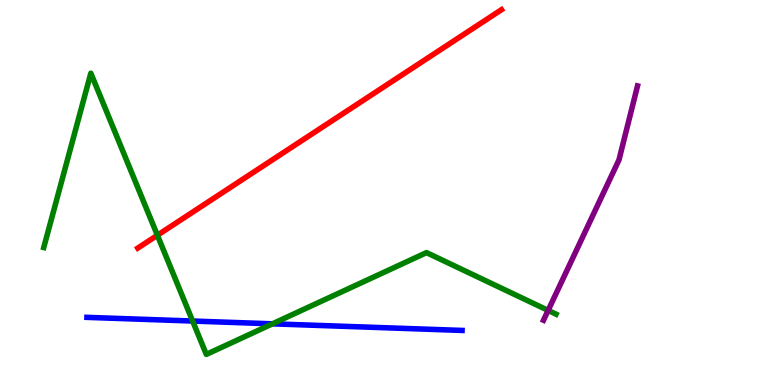[{'lines': ['blue', 'red'], 'intersections': []}, {'lines': ['green', 'red'], 'intersections': [{'x': 2.03, 'y': 3.89}]}, {'lines': ['purple', 'red'], 'intersections': []}, {'lines': ['blue', 'green'], 'intersections': [{'x': 2.49, 'y': 1.66}, {'x': 3.52, 'y': 1.59}]}, {'lines': ['blue', 'purple'], 'intersections': []}, {'lines': ['green', 'purple'], 'intersections': [{'x': 7.07, 'y': 1.94}]}]